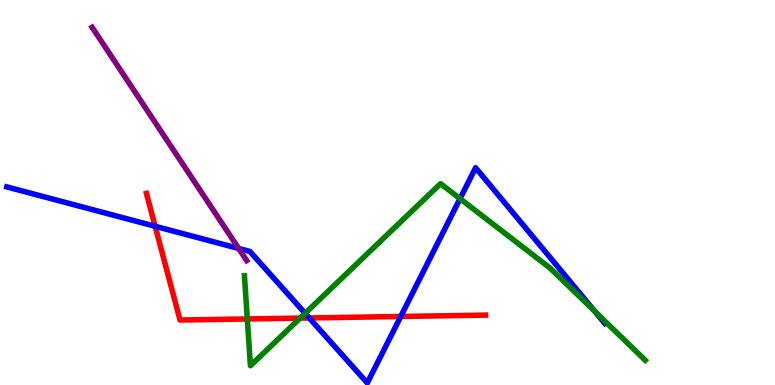[{'lines': ['blue', 'red'], 'intersections': [{'x': 2.0, 'y': 4.12}, {'x': 3.99, 'y': 1.74}, {'x': 5.17, 'y': 1.78}]}, {'lines': ['green', 'red'], 'intersections': [{'x': 3.19, 'y': 1.72}, {'x': 3.87, 'y': 1.74}]}, {'lines': ['purple', 'red'], 'intersections': []}, {'lines': ['blue', 'green'], 'intersections': [{'x': 3.94, 'y': 1.86}, {'x': 5.94, 'y': 4.84}, {'x': 7.68, 'y': 1.91}]}, {'lines': ['blue', 'purple'], 'intersections': [{'x': 3.08, 'y': 3.55}]}, {'lines': ['green', 'purple'], 'intersections': []}]